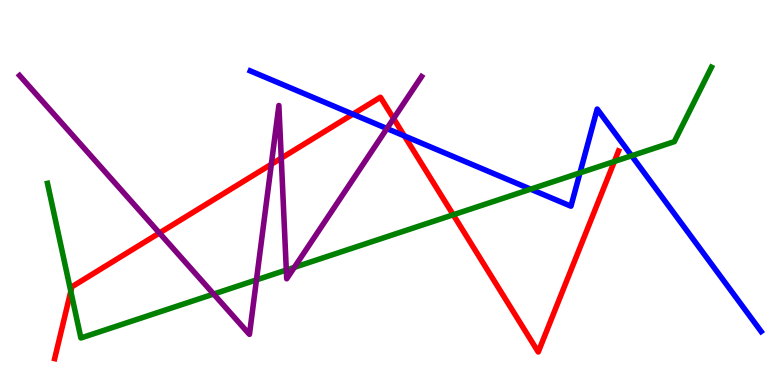[{'lines': ['blue', 'red'], 'intersections': [{'x': 4.55, 'y': 7.03}, {'x': 5.22, 'y': 6.47}]}, {'lines': ['green', 'red'], 'intersections': [{'x': 0.914, 'y': 2.43}, {'x': 5.85, 'y': 4.42}, {'x': 7.93, 'y': 5.81}]}, {'lines': ['purple', 'red'], 'intersections': [{'x': 2.06, 'y': 3.95}, {'x': 3.5, 'y': 5.73}, {'x': 3.63, 'y': 5.89}, {'x': 5.08, 'y': 6.92}]}, {'lines': ['blue', 'green'], 'intersections': [{'x': 6.85, 'y': 5.09}, {'x': 7.48, 'y': 5.51}, {'x': 8.15, 'y': 5.95}]}, {'lines': ['blue', 'purple'], 'intersections': [{'x': 4.99, 'y': 6.66}]}, {'lines': ['green', 'purple'], 'intersections': [{'x': 2.76, 'y': 2.36}, {'x': 3.31, 'y': 2.73}, {'x': 3.69, 'y': 2.99}, {'x': 3.8, 'y': 3.06}]}]